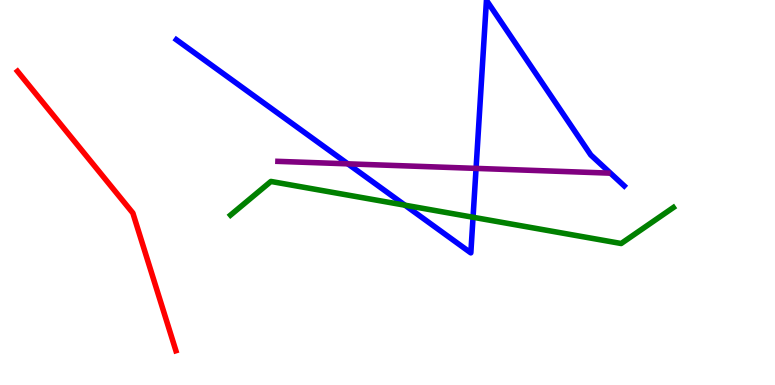[{'lines': ['blue', 'red'], 'intersections': []}, {'lines': ['green', 'red'], 'intersections': []}, {'lines': ['purple', 'red'], 'intersections': []}, {'lines': ['blue', 'green'], 'intersections': [{'x': 5.23, 'y': 4.67}, {'x': 6.1, 'y': 4.36}]}, {'lines': ['blue', 'purple'], 'intersections': [{'x': 4.49, 'y': 5.74}, {'x': 6.14, 'y': 5.63}]}, {'lines': ['green', 'purple'], 'intersections': []}]